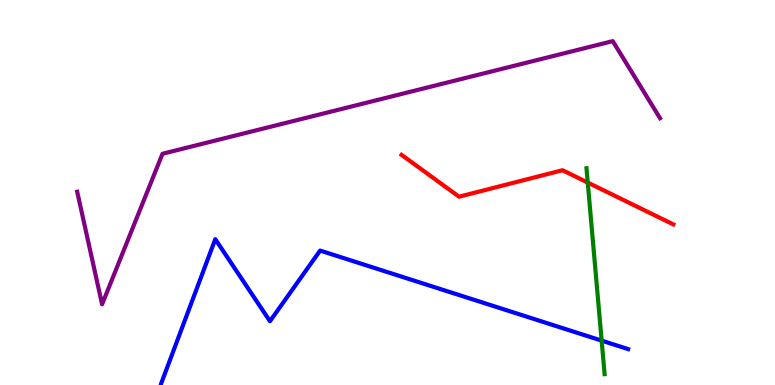[{'lines': ['blue', 'red'], 'intersections': []}, {'lines': ['green', 'red'], 'intersections': [{'x': 7.58, 'y': 5.26}]}, {'lines': ['purple', 'red'], 'intersections': []}, {'lines': ['blue', 'green'], 'intersections': [{'x': 7.76, 'y': 1.15}]}, {'lines': ['blue', 'purple'], 'intersections': []}, {'lines': ['green', 'purple'], 'intersections': []}]